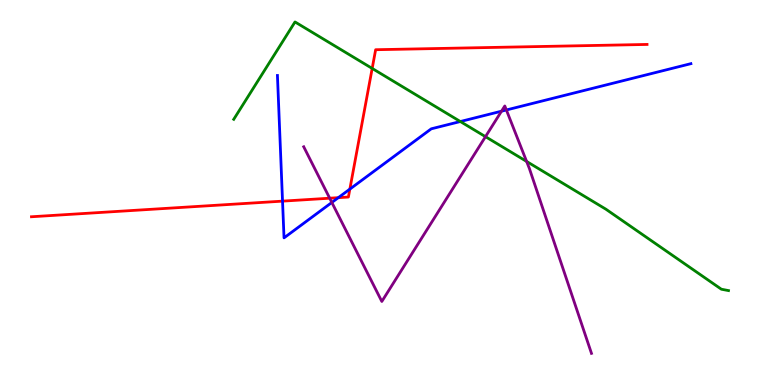[{'lines': ['blue', 'red'], 'intersections': [{'x': 3.65, 'y': 4.78}, {'x': 4.37, 'y': 4.87}, {'x': 4.51, 'y': 5.09}]}, {'lines': ['green', 'red'], 'intersections': [{'x': 4.8, 'y': 8.22}]}, {'lines': ['purple', 'red'], 'intersections': [{'x': 4.25, 'y': 4.85}]}, {'lines': ['blue', 'green'], 'intersections': [{'x': 5.94, 'y': 6.84}]}, {'lines': ['blue', 'purple'], 'intersections': [{'x': 4.28, 'y': 4.74}, {'x': 6.47, 'y': 7.11}, {'x': 6.53, 'y': 7.14}]}, {'lines': ['green', 'purple'], 'intersections': [{'x': 6.26, 'y': 6.45}, {'x': 6.79, 'y': 5.81}]}]